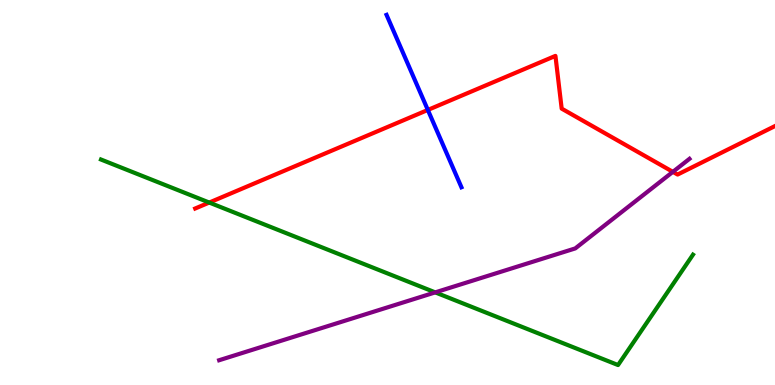[{'lines': ['blue', 'red'], 'intersections': [{'x': 5.52, 'y': 7.14}]}, {'lines': ['green', 'red'], 'intersections': [{'x': 2.7, 'y': 4.74}]}, {'lines': ['purple', 'red'], 'intersections': [{'x': 8.68, 'y': 5.54}]}, {'lines': ['blue', 'green'], 'intersections': []}, {'lines': ['blue', 'purple'], 'intersections': []}, {'lines': ['green', 'purple'], 'intersections': [{'x': 5.62, 'y': 2.41}]}]